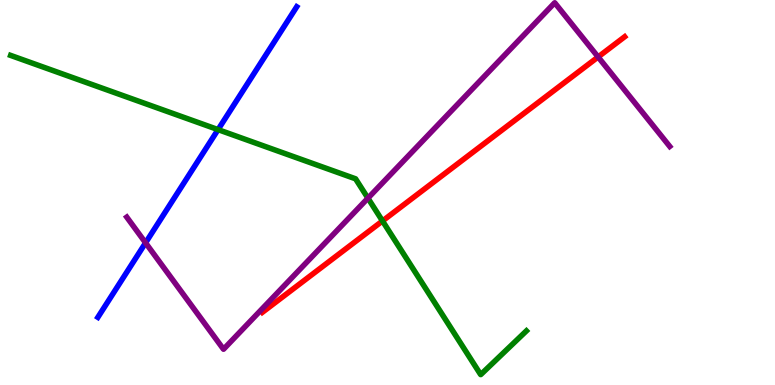[{'lines': ['blue', 'red'], 'intersections': []}, {'lines': ['green', 'red'], 'intersections': [{'x': 4.94, 'y': 4.26}]}, {'lines': ['purple', 'red'], 'intersections': [{'x': 7.72, 'y': 8.52}]}, {'lines': ['blue', 'green'], 'intersections': [{'x': 2.81, 'y': 6.63}]}, {'lines': ['blue', 'purple'], 'intersections': [{'x': 1.88, 'y': 3.69}]}, {'lines': ['green', 'purple'], 'intersections': [{'x': 4.75, 'y': 4.85}]}]